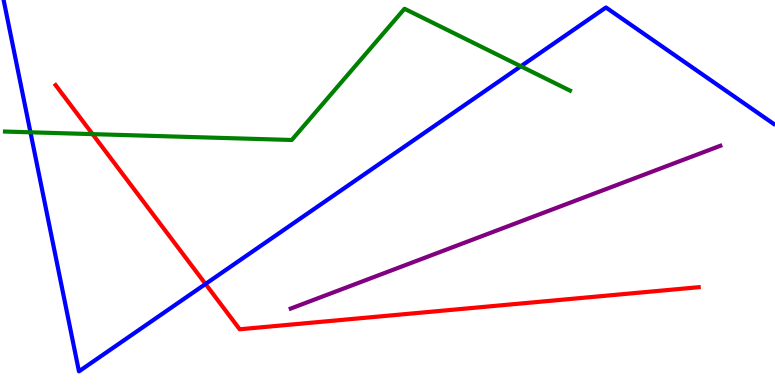[{'lines': ['blue', 'red'], 'intersections': [{'x': 2.65, 'y': 2.62}]}, {'lines': ['green', 'red'], 'intersections': [{'x': 1.19, 'y': 6.52}]}, {'lines': ['purple', 'red'], 'intersections': []}, {'lines': ['blue', 'green'], 'intersections': [{'x': 0.393, 'y': 6.56}, {'x': 6.72, 'y': 8.28}]}, {'lines': ['blue', 'purple'], 'intersections': []}, {'lines': ['green', 'purple'], 'intersections': []}]